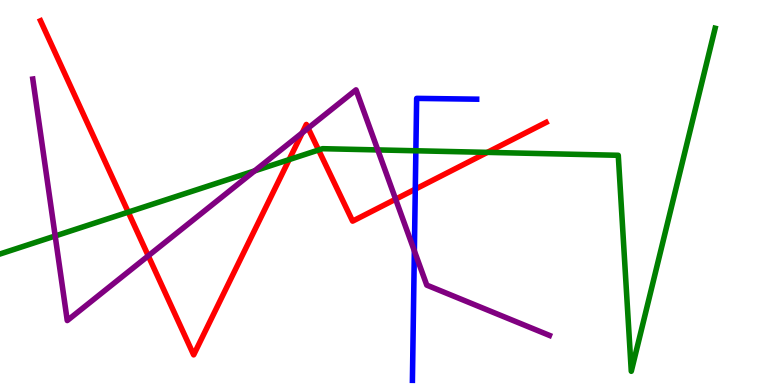[{'lines': ['blue', 'red'], 'intersections': [{'x': 5.36, 'y': 5.09}]}, {'lines': ['green', 'red'], 'intersections': [{'x': 1.65, 'y': 4.49}, {'x': 3.73, 'y': 5.85}, {'x': 4.11, 'y': 6.1}, {'x': 6.29, 'y': 6.04}]}, {'lines': ['purple', 'red'], 'intersections': [{'x': 1.91, 'y': 3.36}, {'x': 3.9, 'y': 6.55}, {'x': 3.98, 'y': 6.67}, {'x': 5.1, 'y': 4.83}]}, {'lines': ['blue', 'green'], 'intersections': [{'x': 5.37, 'y': 6.08}]}, {'lines': ['blue', 'purple'], 'intersections': [{'x': 5.35, 'y': 3.48}]}, {'lines': ['green', 'purple'], 'intersections': [{'x': 0.712, 'y': 3.87}, {'x': 3.29, 'y': 5.56}, {'x': 4.87, 'y': 6.11}]}]